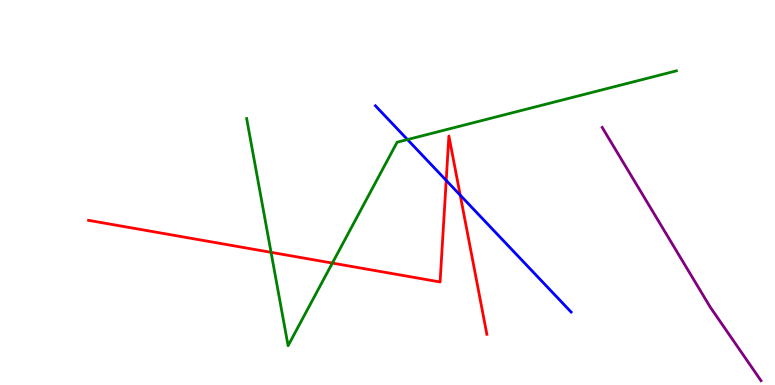[{'lines': ['blue', 'red'], 'intersections': [{'x': 5.76, 'y': 5.31}, {'x': 5.94, 'y': 4.93}]}, {'lines': ['green', 'red'], 'intersections': [{'x': 3.5, 'y': 3.45}, {'x': 4.29, 'y': 3.17}]}, {'lines': ['purple', 'red'], 'intersections': []}, {'lines': ['blue', 'green'], 'intersections': [{'x': 5.26, 'y': 6.38}]}, {'lines': ['blue', 'purple'], 'intersections': []}, {'lines': ['green', 'purple'], 'intersections': []}]